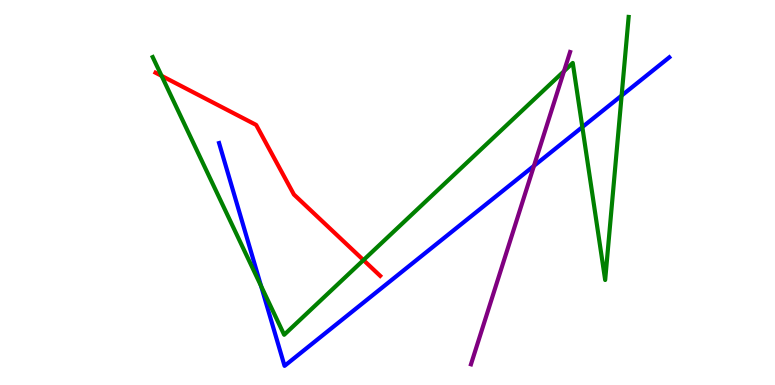[{'lines': ['blue', 'red'], 'intersections': []}, {'lines': ['green', 'red'], 'intersections': [{'x': 2.09, 'y': 8.03}, {'x': 4.69, 'y': 3.24}]}, {'lines': ['purple', 'red'], 'intersections': []}, {'lines': ['blue', 'green'], 'intersections': [{'x': 3.37, 'y': 2.57}, {'x': 7.51, 'y': 6.7}, {'x': 8.02, 'y': 7.52}]}, {'lines': ['blue', 'purple'], 'intersections': [{'x': 6.89, 'y': 5.69}]}, {'lines': ['green', 'purple'], 'intersections': [{'x': 7.28, 'y': 8.15}]}]